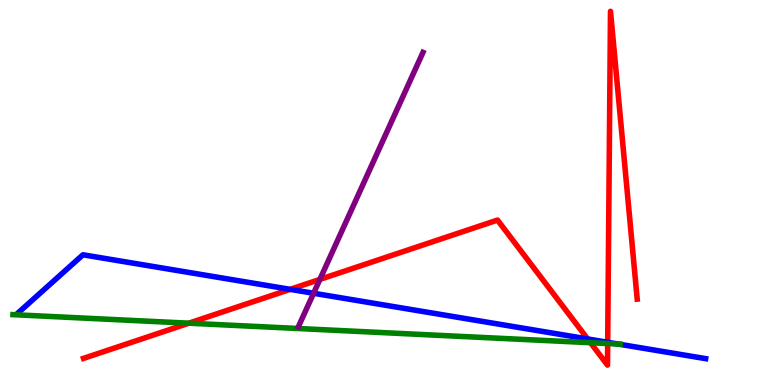[{'lines': ['blue', 'red'], 'intersections': [{'x': 3.74, 'y': 2.48}, {'x': 7.58, 'y': 1.2}, {'x': 7.84, 'y': 1.11}]}, {'lines': ['green', 'red'], 'intersections': [{'x': 2.44, 'y': 1.61}, {'x': 7.62, 'y': 1.1}, {'x': 7.84, 'y': 1.08}]}, {'lines': ['purple', 'red'], 'intersections': [{'x': 4.13, 'y': 2.74}]}, {'lines': ['blue', 'green'], 'intersections': [{'x': 7.98, 'y': 1.06}]}, {'lines': ['blue', 'purple'], 'intersections': [{'x': 4.05, 'y': 2.38}]}, {'lines': ['green', 'purple'], 'intersections': []}]